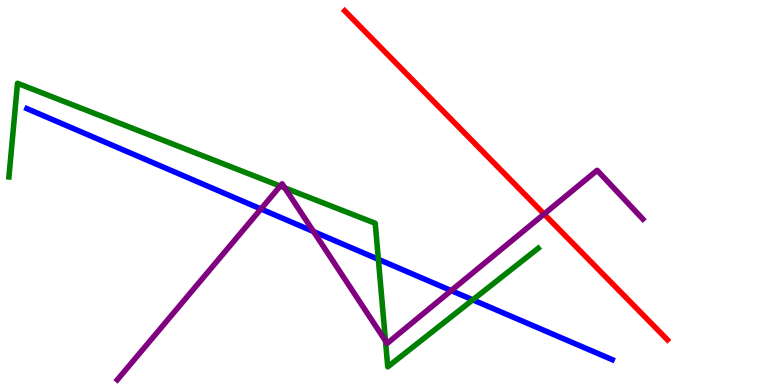[{'lines': ['blue', 'red'], 'intersections': []}, {'lines': ['green', 'red'], 'intersections': []}, {'lines': ['purple', 'red'], 'intersections': [{'x': 7.02, 'y': 4.44}]}, {'lines': ['blue', 'green'], 'intersections': [{'x': 4.88, 'y': 3.26}, {'x': 6.1, 'y': 2.21}]}, {'lines': ['blue', 'purple'], 'intersections': [{'x': 3.37, 'y': 4.57}, {'x': 4.05, 'y': 3.99}, {'x': 5.82, 'y': 2.45}]}, {'lines': ['green', 'purple'], 'intersections': [{'x': 3.62, 'y': 5.17}, {'x': 3.68, 'y': 5.12}, {'x': 4.97, 'y': 1.15}]}]